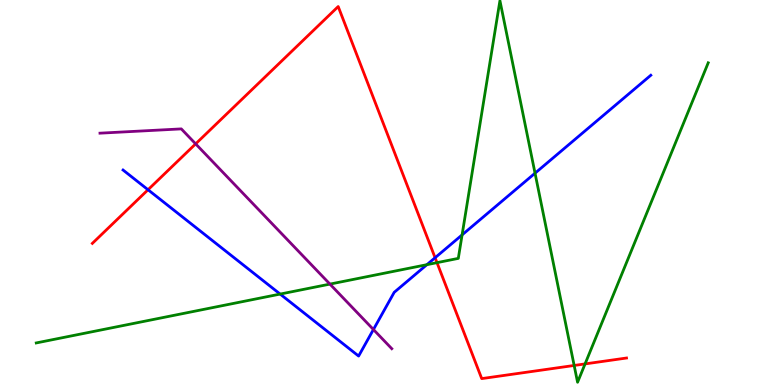[{'lines': ['blue', 'red'], 'intersections': [{'x': 1.91, 'y': 5.07}, {'x': 5.61, 'y': 3.31}]}, {'lines': ['green', 'red'], 'intersections': [{'x': 5.64, 'y': 3.18}, {'x': 7.41, 'y': 0.508}, {'x': 7.55, 'y': 0.548}]}, {'lines': ['purple', 'red'], 'intersections': [{'x': 2.52, 'y': 6.26}]}, {'lines': ['blue', 'green'], 'intersections': [{'x': 3.61, 'y': 2.36}, {'x': 5.51, 'y': 3.13}, {'x': 5.96, 'y': 3.9}, {'x': 6.9, 'y': 5.5}]}, {'lines': ['blue', 'purple'], 'intersections': [{'x': 4.82, 'y': 1.44}]}, {'lines': ['green', 'purple'], 'intersections': [{'x': 4.26, 'y': 2.62}]}]